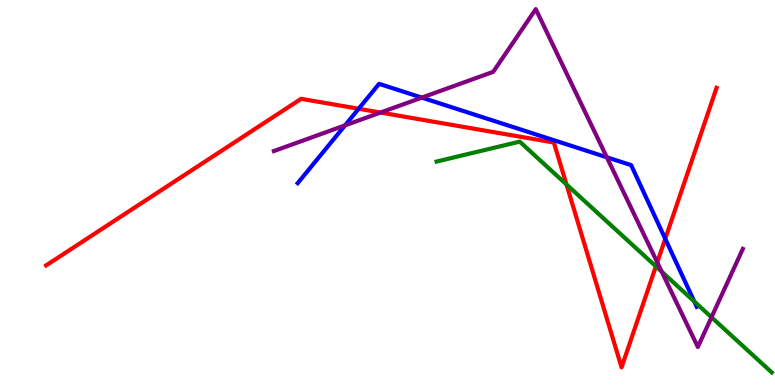[{'lines': ['blue', 'red'], 'intersections': [{'x': 4.63, 'y': 7.17}, {'x': 8.58, 'y': 3.8}]}, {'lines': ['green', 'red'], 'intersections': [{'x': 7.31, 'y': 5.21}, {'x': 8.46, 'y': 3.08}]}, {'lines': ['purple', 'red'], 'intersections': [{'x': 4.91, 'y': 7.08}, {'x': 8.48, 'y': 3.19}]}, {'lines': ['blue', 'green'], 'intersections': [{'x': 8.96, 'y': 2.17}]}, {'lines': ['blue', 'purple'], 'intersections': [{'x': 4.45, 'y': 6.74}, {'x': 5.44, 'y': 7.46}, {'x': 7.83, 'y': 5.91}]}, {'lines': ['green', 'purple'], 'intersections': [{'x': 8.54, 'y': 2.94}, {'x': 9.18, 'y': 1.76}]}]